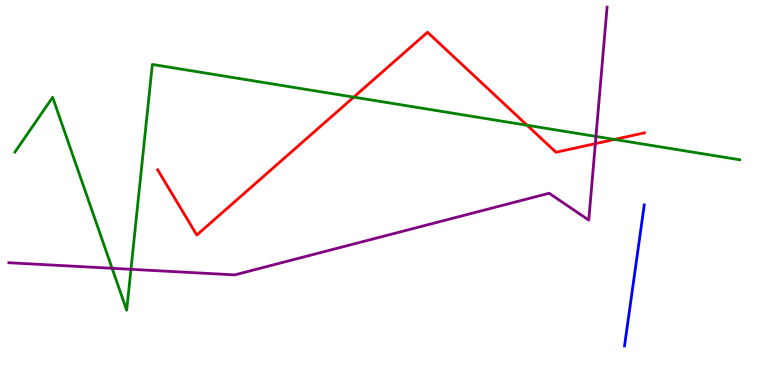[{'lines': ['blue', 'red'], 'intersections': []}, {'lines': ['green', 'red'], 'intersections': [{'x': 4.56, 'y': 7.48}, {'x': 6.8, 'y': 6.75}, {'x': 7.93, 'y': 6.38}]}, {'lines': ['purple', 'red'], 'intersections': [{'x': 7.68, 'y': 6.27}]}, {'lines': ['blue', 'green'], 'intersections': []}, {'lines': ['blue', 'purple'], 'intersections': []}, {'lines': ['green', 'purple'], 'intersections': [{'x': 1.45, 'y': 3.03}, {'x': 1.69, 'y': 3.01}, {'x': 7.69, 'y': 6.46}]}]